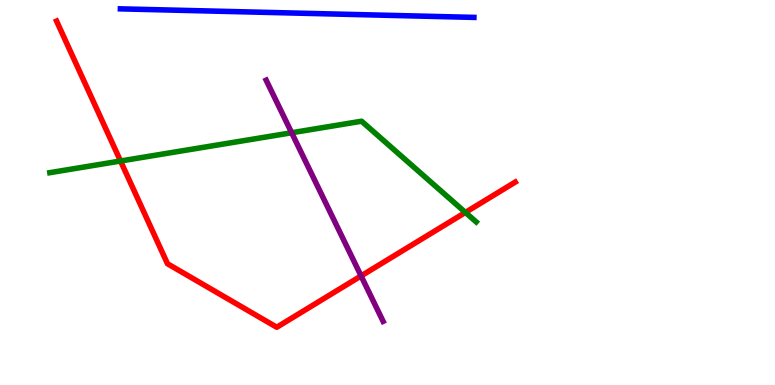[{'lines': ['blue', 'red'], 'intersections': []}, {'lines': ['green', 'red'], 'intersections': [{'x': 1.56, 'y': 5.82}, {'x': 6.01, 'y': 4.48}]}, {'lines': ['purple', 'red'], 'intersections': [{'x': 4.66, 'y': 2.83}]}, {'lines': ['blue', 'green'], 'intersections': []}, {'lines': ['blue', 'purple'], 'intersections': []}, {'lines': ['green', 'purple'], 'intersections': [{'x': 3.76, 'y': 6.55}]}]